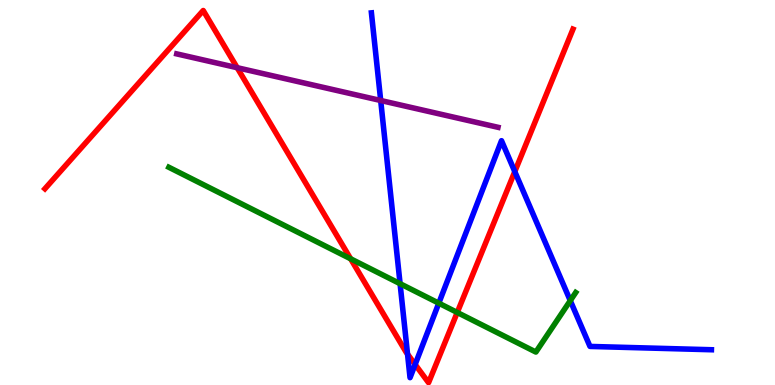[{'lines': ['blue', 'red'], 'intersections': [{'x': 5.26, 'y': 0.802}, {'x': 5.36, 'y': 0.534}, {'x': 6.64, 'y': 5.54}]}, {'lines': ['green', 'red'], 'intersections': [{'x': 4.52, 'y': 3.28}, {'x': 5.9, 'y': 1.88}]}, {'lines': ['purple', 'red'], 'intersections': [{'x': 3.06, 'y': 8.24}]}, {'lines': ['blue', 'green'], 'intersections': [{'x': 5.16, 'y': 2.63}, {'x': 5.66, 'y': 2.13}, {'x': 7.36, 'y': 2.19}]}, {'lines': ['blue', 'purple'], 'intersections': [{'x': 4.91, 'y': 7.39}]}, {'lines': ['green', 'purple'], 'intersections': []}]